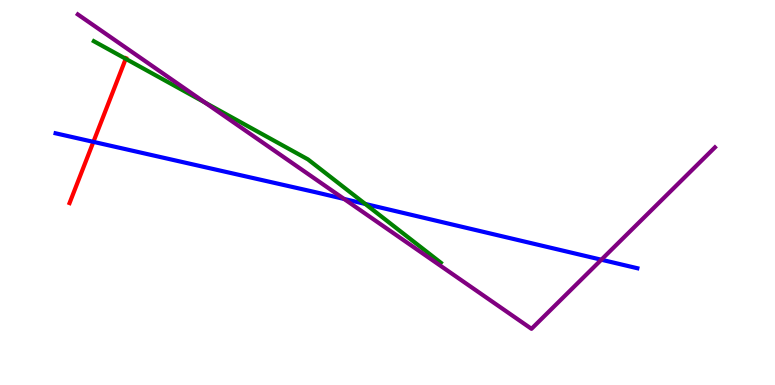[{'lines': ['blue', 'red'], 'intersections': [{'x': 1.21, 'y': 6.32}]}, {'lines': ['green', 'red'], 'intersections': [{'x': 1.62, 'y': 8.47}]}, {'lines': ['purple', 'red'], 'intersections': []}, {'lines': ['blue', 'green'], 'intersections': [{'x': 4.71, 'y': 4.7}]}, {'lines': ['blue', 'purple'], 'intersections': [{'x': 4.44, 'y': 4.83}, {'x': 7.76, 'y': 3.25}]}, {'lines': ['green', 'purple'], 'intersections': [{'x': 2.64, 'y': 7.34}]}]